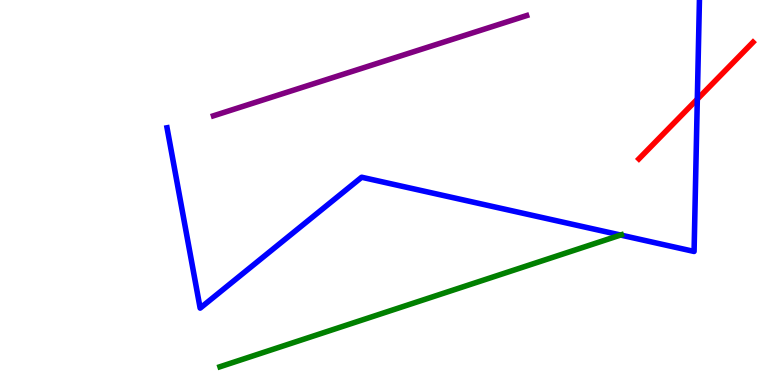[{'lines': ['blue', 'red'], 'intersections': [{'x': 9.0, 'y': 7.42}]}, {'lines': ['green', 'red'], 'intersections': []}, {'lines': ['purple', 'red'], 'intersections': []}, {'lines': ['blue', 'green'], 'intersections': [{'x': 8.01, 'y': 3.9}]}, {'lines': ['blue', 'purple'], 'intersections': []}, {'lines': ['green', 'purple'], 'intersections': []}]